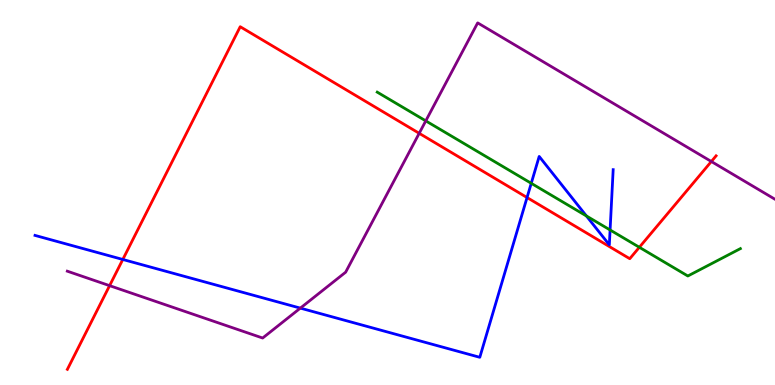[{'lines': ['blue', 'red'], 'intersections': [{'x': 1.58, 'y': 3.26}, {'x': 6.8, 'y': 4.87}]}, {'lines': ['green', 'red'], 'intersections': [{'x': 8.25, 'y': 3.58}]}, {'lines': ['purple', 'red'], 'intersections': [{'x': 1.41, 'y': 2.58}, {'x': 5.41, 'y': 6.54}, {'x': 9.18, 'y': 5.81}]}, {'lines': ['blue', 'green'], 'intersections': [{'x': 6.85, 'y': 5.24}, {'x': 7.57, 'y': 4.39}, {'x': 7.87, 'y': 4.03}]}, {'lines': ['blue', 'purple'], 'intersections': [{'x': 3.88, 'y': 2.0}]}, {'lines': ['green', 'purple'], 'intersections': [{'x': 5.49, 'y': 6.86}]}]